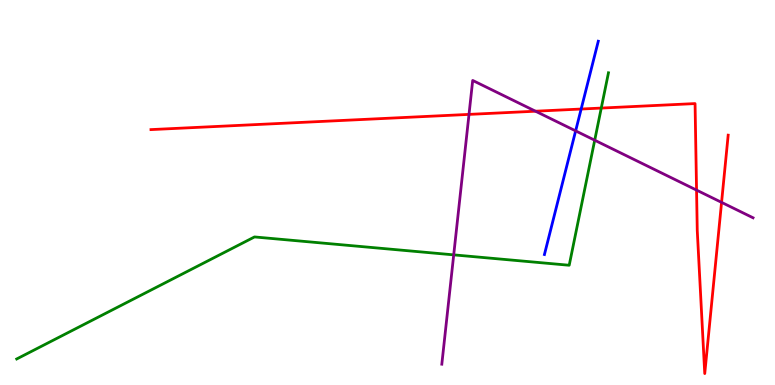[{'lines': ['blue', 'red'], 'intersections': [{'x': 7.5, 'y': 7.17}]}, {'lines': ['green', 'red'], 'intersections': [{'x': 7.76, 'y': 7.19}]}, {'lines': ['purple', 'red'], 'intersections': [{'x': 6.05, 'y': 7.03}, {'x': 6.91, 'y': 7.11}, {'x': 8.99, 'y': 5.06}, {'x': 9.31, 'y': 4.74}]}, {'lines': ['blue', 'green'], 'intersections': []}, {'lines': ['blue', 'purple'], 'intersections': [{'x': 7.43, 'y': 6.6}]}, {'lines': ['green', 'purple'], 'intersections': [{'x': 5.85, 'y': 3.38}, {'x': 7.67, 'y': 6.36}]}]